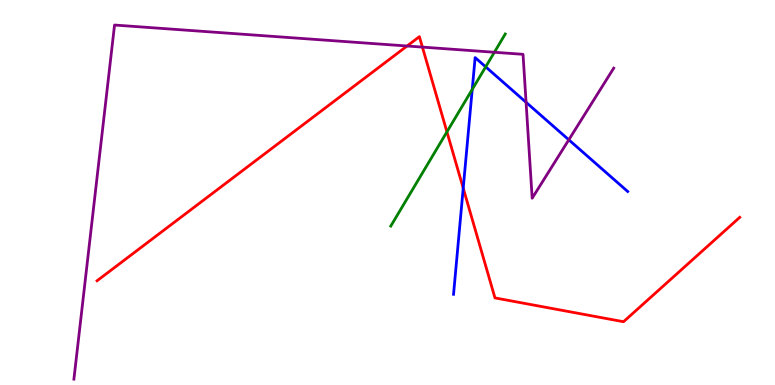[{'lines': ['blue', 'red'], 'intersections': [{'x': 5.98, 'y': 5.11}]}, {'lines': ['green', 'red'], 'intersections': [{'x': 5.77, 'y': 6.57}]}, {'lines': ['purple', 'red'], 'intersections': [{'x': 5.25, 'y': 8.8}, {'x': 5.45, 'y': 8.78}]}, {'lines': ['blue', 'green'], 'intersections': [{'x': 6.09, 'y': 7.68}, {'x': 6.27, 'y': 8.26}]}, {'lines': ['blue', 'purple'], 'intersections': [{'x': 6.79, 'y': 7.34}, {'x': 7.34, 'y': 6.37}]}, {'lines': ['green', 'purple'], 'intersections': [{'x': 6.38, 'y': 8.64}]}]